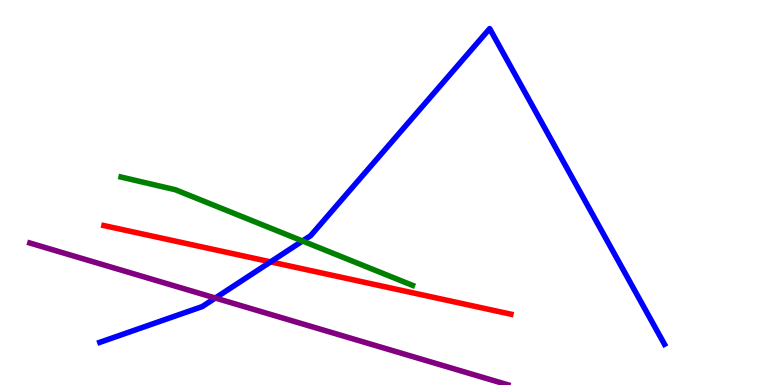[{'lines': ['blue', 'red'], 'intersections': [{'x': 3.49, 'y': 3.2}]}, {'lines': ['green', 'red'], 'intersections': []}, {'lines': ['purple', 'red'], 'intersections': []}, {'lines': ['blue', 'green'], 'intersections': [{'x': 3.9, 'y': 3.74}]}, {'lines': ['blue', 'purple'], 'intersections': [{'x': 2.78, 'y': 2.26}]}, {'lines': ['green', 'purple'], 'intersections': []}]